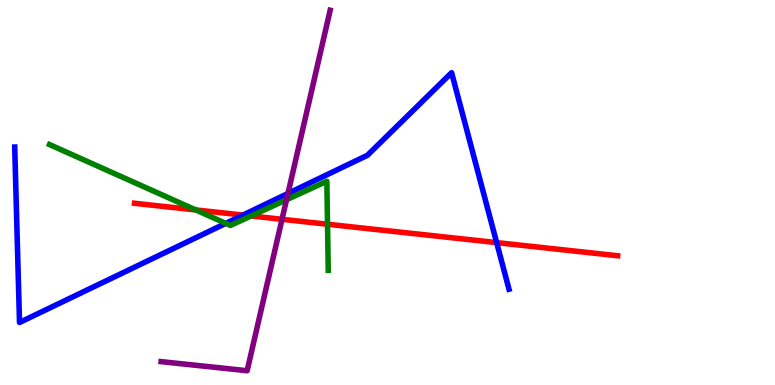[{'lines': ['blue', 'red'], 'intersections': [{'x': 3.14, 'y': 4.41}, {'x': 6.41, 'y': 3.7}]}, {'lines': ['green', 'red'], 'intersections': [{'x': 2.53, 'y': 4.55}, {'x': 3.24, 'y': 4.39}, {'x': 4.23, 'y': 4.18}]}, {'lines': ['purple', 'red'], 'intersections': [{'x': 3.64, 'y': 4.3}]}, {'lines': ['blue', 'green'], 'intersections': [{'x': 2.91, 'y': 4.2}]}, {'lines': ['blue', 'purple'], 'intersections': [{'x': 3.72, 'y': 4.97}]}, {'lines': ['green', 'purple'], 'intersections': [{'x': 3.7, 'y': 4.81}]}]